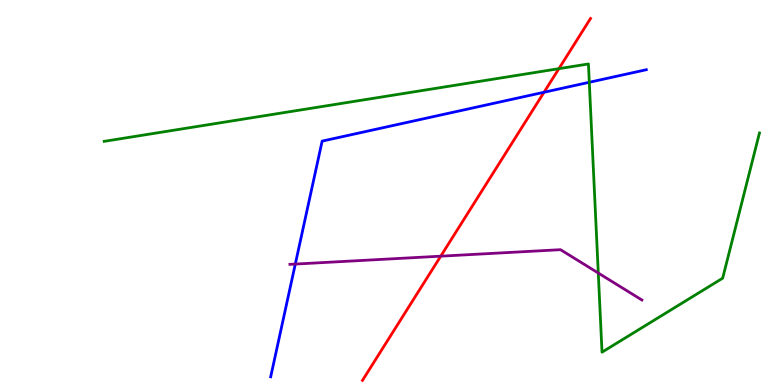[{'lines': ['blue', 'red'], 'intersections': [{'x': 7.02, 'y': 7.6}]}, {'lines': ['green', 'red'], 'intersections': [{'x': 7.21, 'y': 8.22}]}, {'lines': ['purple', 'red'], 'intersections': [{'x': 5.69, 'y': 3.35}]}, {'lines': ['blue', 'green'], 'intersections': [{'x': 7.6, 'y': 7.86}]}, {'lines': ['blue', 'purple'], 'intersections': [{'x': 3.81, 'y': 3.14}]}, {'lines': ['green', 'purple'], 'intersections': [{'x': 7.72, 'y': 2.91}]}]